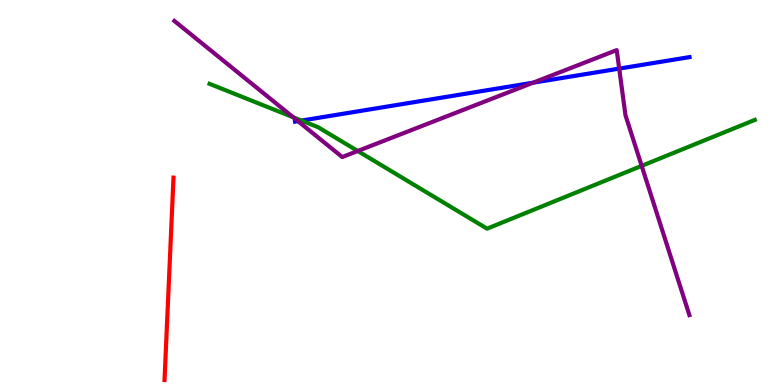[{'lines': ['blue', 'red'], 'intersections': []}, {'lines': ['green', 'red'], 'intersections': []}, {'lines': ['purple', 'red'], 'intersections': []}, {'lines': ['blue', 'green'], 'intersections': [{'x': 3.89, 'y': 6.87}]}, {'lines': ['blue', 'purple'], 'intersections': [{'x': 3.84, 'y': 6.85}, {'x': 6.88, 'y': 7.85}, {'x': 7.99, 'y': 8.22}]}, {'lines': ['green', 'purple'], 'intersections': [{'x': 3.78, 'y': 6.96}, {'x': 4.62, 'y': 6.08}, {'x': 8.28, 'y': 5.69}]}]